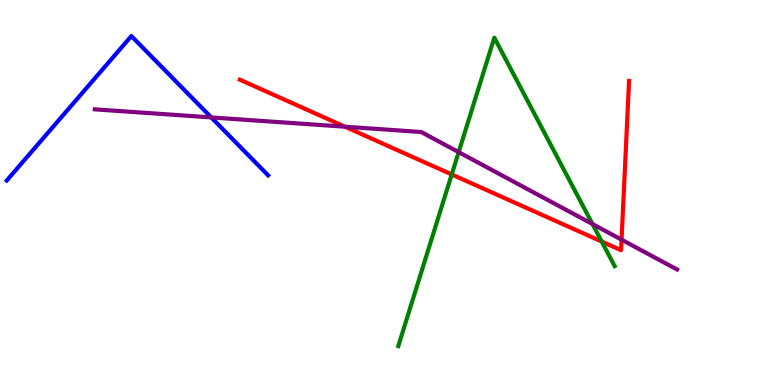[{'lines': ['blue', 'red'], 'intersections': []}, {'lines': ['green', 'red'], 'intersections': [{'x': 5.83, 'y': 5.47}, {'x': 7.76, 'y': 3.73}]}, {'lines': ['purple', 'red'], 'intersections': [{'x': 4.45, 'y': 6.71}, {'x': 8.02, 'y': 3.77}]}, {'lines': ['blue', 'green'], 'intersections': []}, {'lines': ['blue', 'purple'], 'intersections': [{'x': 2.73, 'y': 6.95}]}, {'lines': ['green', 'purple'], 'intersections': [{'x': 5.92, 'y': 6.05}, {'x': 7.65, 'y': 4.18}]}]